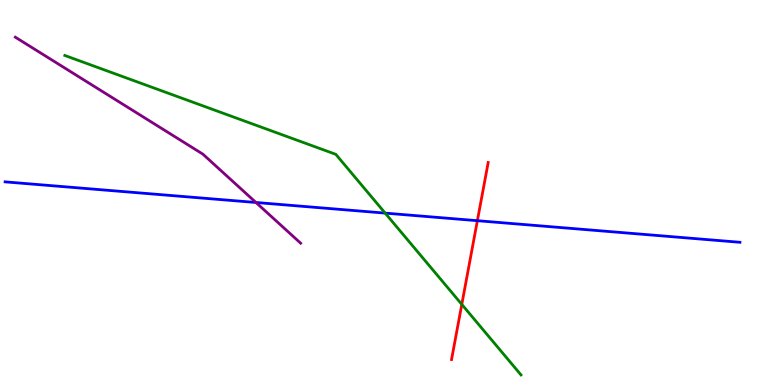[{'lines': ['blue', 'red'], 'intersections': [{'x': 6.16, 'y': 4.27}]}, {'lines': ['green', 'red'], 'intersections': [{'x': 5.96, 'y': 2.09}]}, {'lines': ['purple', 'red'], 'intersections': []}, {'lines': ['blue', 'green'], 'intersections': [{'x': 4.97, 'y': 4.46}]}, {'lines': ['blue', 'purple'], 'intersections': [{'x': 3.3, 'y': 4.74}]}, {'lines': ['green', 'purple'], 'intersections': []}]